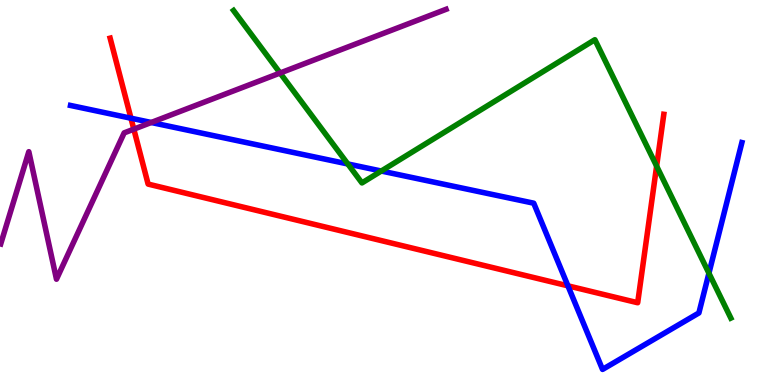[{'lines': ['blue', 'red'], 'intersections': [{'x': 1.69, 'y': 6.93}, {'x': 7.33, 'y': 2.58}]}, {'lines': ['green', 'red'], 'intersections': [{'x': 8.47, 'y': 5.68}]}, {'lines': ['purple', 'red'], 'intersections': [{'x': 1.73, 'y': 6.64}]}, {'lines': ['blue', 'green'], 'intersections': [{'x': 4.49, 'y': 5.74}, {'x': 4.92, 'y': 5.56}, {'x': 9.15, 'y': 2.9}]}, {'lines': ['blue', 'purple'], 'intersections': [{'x': 1.95, 'y': 6.82}]}, {'lines': ['green', 'purple'], 'intersections': [{'x': 3.61, 'y': 8.1}]}]